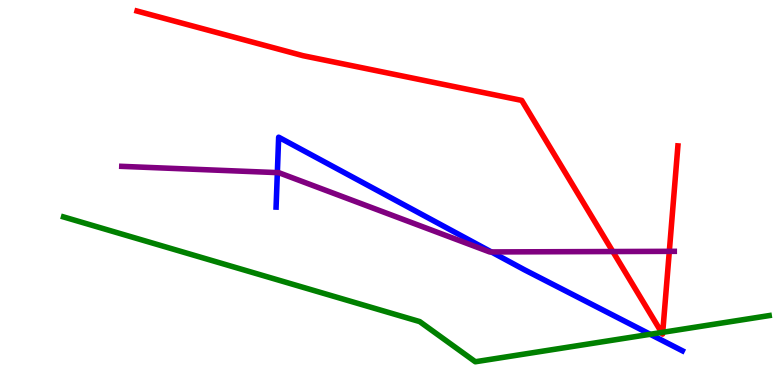[{'lines': ['blue', 'red'], 'intersections': []}, {'lines': ['green', 'red'], 'intersections': [{'x': 8.54, 'y': 1.36}, {'x': 8.55, 'y': 1.37}]}, {'lines': ['purple', 'red'], 'intersections': [{'x': 7.91, 'y': 3.47}, {'x': 8.64, 'y': 3.47}]}, {'lines': ['blue', 'green'], 'intersections': [{'x': 8.39, 'y': 1.32}]}, {'lines': ['blue', 'purple'], 'intersections': [{'x': 3.58, 'y': 5.52}, {'x': 6.34, 'y': 3.46}]}, {'lines': ['green', 'purple'], 'intersections': []}]